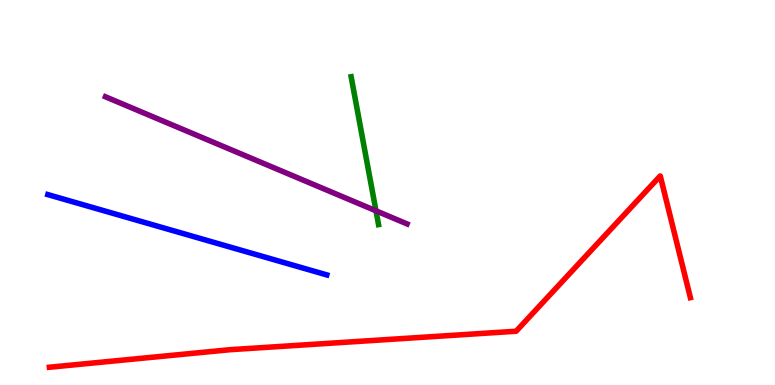[{'lines': ['blue', 'red'], 'intersections': []}, {'lines': ['green', 'red'], 'intersections': []}, {'lines': ['purple', 'red'], 'intersections': []}, {'lines': ['blue', 'green'], 'intersections': []}, {'lines': ['blue', 'purple'], 'intersections': []}, {'lines': ['green', 'purple'], 'intersections': [{'x': 4.85, 'y': 4.52}]}]